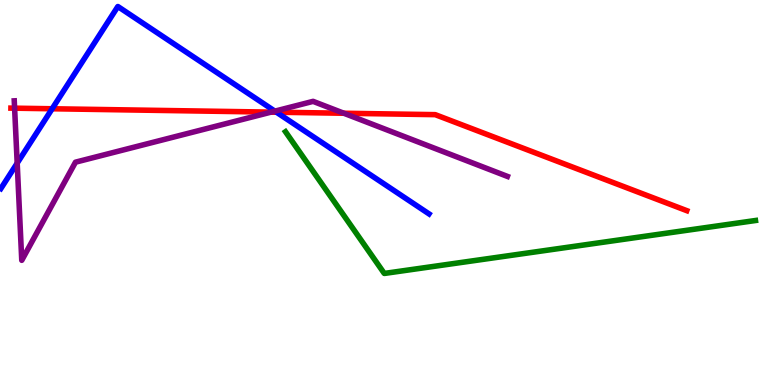[{'lines': ['blue', 'red'], 'intersections': [{'x': 0.673, 'y': 7.18}, {'x': 3.57, 'y': 7.09}]}, {'lines': ['green', 'red'], 'intersections': []}, {'lines': ['purple', 'red'], 'intersections': [{'x': 0.188, 'y': 7.19}, {'x': 3.5, 'y': 7.09}, {'x': 4.44, 'y': 7.06}]}, {'lines': ['blue', 'green'], 'intersections': []}, {'lines': ['blue', 'purple'], 'intersections': [{'x': 0.222, 'y': 5.76}, {'x': 3.55, 'y': 7.11}]}, {'lines': ['green', 'purple'], 'intersections': []}]